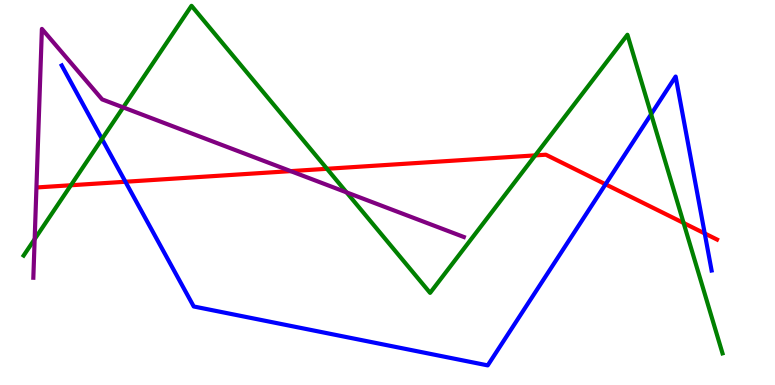[{'lines': ['blue', 'red'], 'intersections': [{'x': 1.62, 'y': 5.28}, {'x': 7.81, 'y': 5.21}, {'x': 9.09, 'y': 3.94}]}, {'lines': ['green', 'red'], 'intersections': [{'x': 0.915, 'y': 5.19}, {'x': 4.22, 'y': 5.62}, {'x': 6.91, 'y': 5.96}, {'x': 8.82, 'y': 4.21}]}, {'lines': ['purple', 'red'], 'intersections': [{'x': 3.75, 'y': 5.56}]}, {'lines': ['blue', 'green'], 'intersections': [{'x': 1.32, 'y': 6.39}, {'x': 8.4, 'y': 7.03}]}, {'lines': ['blue', 'purple'], 'intersections': []}, {'lines': ['green', 'purple'], 'intersections': [{'x': 0.447, 'y': 3.79}, {'x': 1.59, 'y': 7.21}, {'x': 4.47, 'y': 5.0}]}]